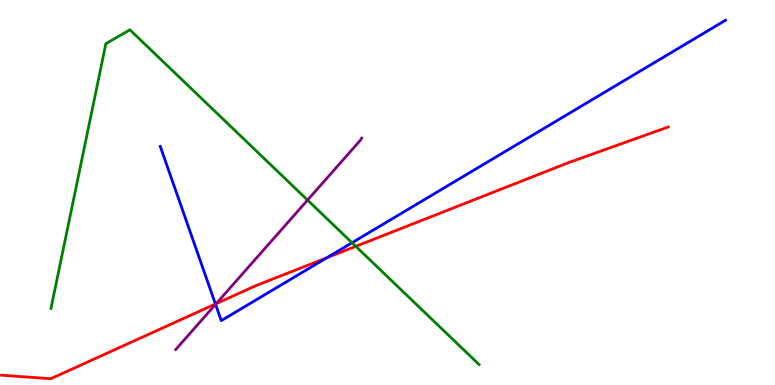[{'lines': ['blue', 'red'], 'intersections': [{'x': 2.78, 'y': 2.1}, {'x': 4.22, 'y': 3.31}]}, {'lines': ['green', 'red'], 'intersections': [{'x': 4.59, 'y': 3.6}]}, {'lines': ['purple', 'red'], 'intersections': [{'x': 2.79, 'y': 2.11}]}, {'lines': ['blue', 'green'], 'intersections': [{'x': 4.54, 'y': 3.7}]}, {'lines': ['blue', 'purple'], 'intersections': [{'x': 2.78, 'y': 2.09}]}, {'lines': ['green', 'purple'], 'intersections': [{'x': 3.97, 'y': 4.8}]}]